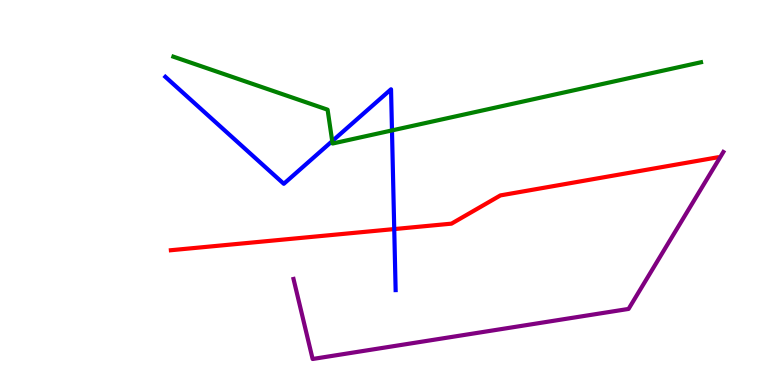[{'lines': ['blue', 'red'], 'intersections': [{'x': 5.09, 'y': 4.05}]}, {'lines': ['green', 'red'], 'intersections': []}, {'lines': ['purple', 'red'], 'intersections': []}, {'lines': ['blue', 'green'], 'intersections': [{'x': 4.29, 'y': 6.33}, {'x': 5.06, 'y': 6.61}]}, {'lines': ['blue', 'purple'], 'intersections': []}, {'lines': ['green', 'purple'], 'intersections': []}]